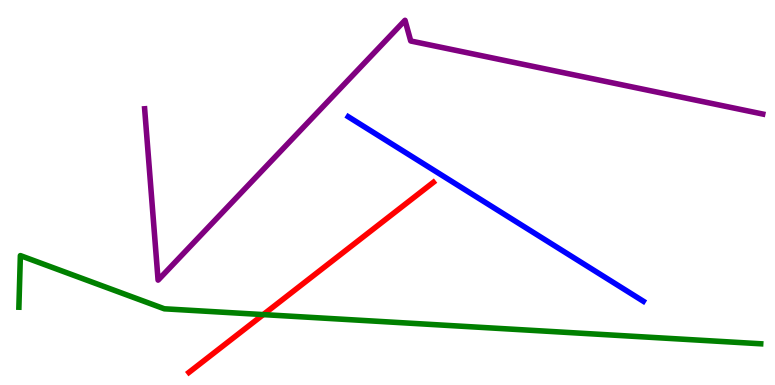[{'lines': ['blue', 'red'], 'intersections': []}, {'lines': ['green', 'red'], 'intersections': [{'x': 3.4, 'y': 1.83}]}, {'lines': ['purple', 'red'], 'intersections': []}, {'lines': ['blue', 'green'], 'intersections': []}, {'lines': ['blue', 'purple'], 'intersections': []}, {'lines': ['green', 'purple'], 'intersections': []}]